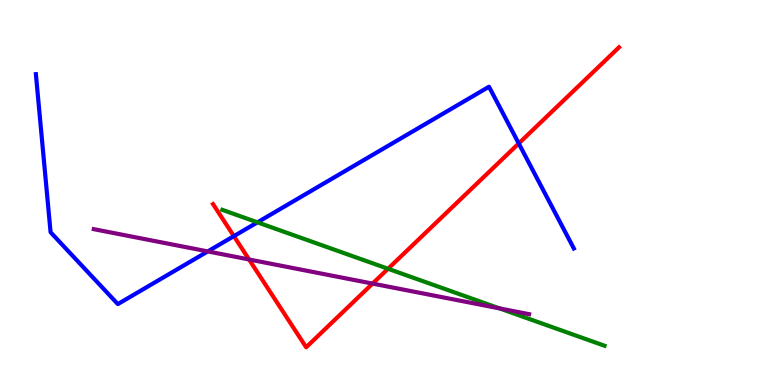[{'lines': ['blue', 'red'], 'intersections': [{'x': 3.02, 'y': 3.87}, {'x': 6.69, 'y': 6.27}]}, {'lines': ['green', 'red'], 'intersections': [{'x': 5.01, 'y': 3.02}]}, {'lines': ['purple', 'red'], 'intersections': [{'x': 3.21, 'y': 3.26}, {'x': 4.81, 'y': 2.63}]}, {'lines': ['blue', 'green'], 'intersections': [{'x': 3.32, 'y': 4.22}]}, {'lines': ['blue', 'purple'], 'intersections': [{'x': 2.68, 'y': 3.47}]}, {'lines': ['green', 'purple'], 'intersections': [{'x': 6.44, 'y': 1.99}]}]